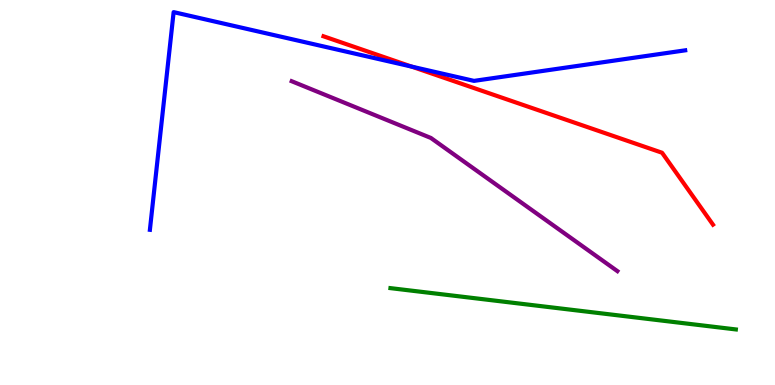[{'lines': ['blue', 'red'], 'intersections': [{'x': 5.31, 'y': 8.27}]}, {'lines': ['green', 'red'], 'intersections': []}, {'lines': ['purple', 'red'], 'intersections': []}, {'lines': ['blue', 'green'], 'intersections': []}, {'lines': ['blue', 'purple'], 'intersections': []}, {'lines': ['green', 'purple'], 'intersections': []}]